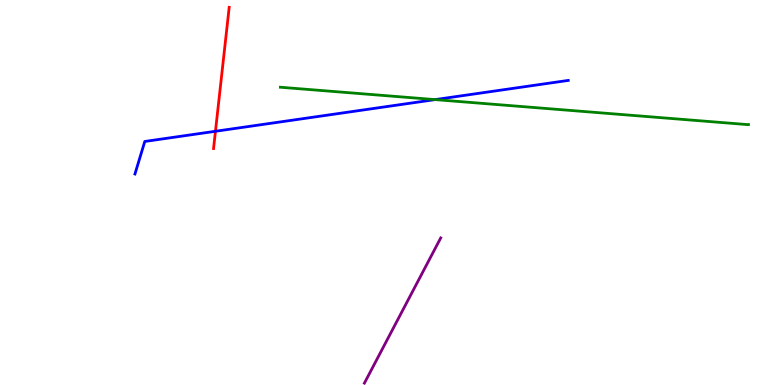[{'lines': ['blue', 'red'], 'intersections': [{'x': 2.78, 'y': 6.59}]}, {'lines': ['green', 'red'], 'intersections': []}, {'lines': ['purple', 'red'], 'intersections': []}, {'lines': ['blue', 'green'], 'intersections': [{'x': 5.61, 'y': 7.41}]}, {'lines': ['blue', 'purple'], 'intersections': []}, {'lines': ['green', 'purple'], 'intersections': []}]